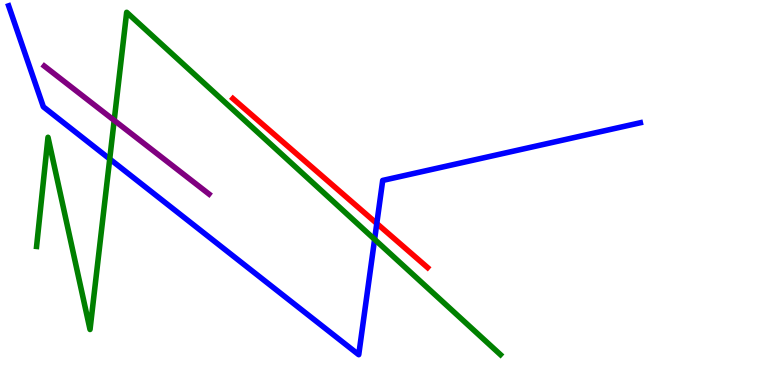[{'lines': ['blue', 'red'], 'intersections': [{'x': 4.86, 'y': 4.2}]}, {'lines': ['green', 'red'], 'intersections': []}, {'lines': ['purple', 'red'], 'intersections': []}, {'lines': ['blue', 'green'], 'intersections': [{'x': 1.42, 'y': 5.87}, {'x': 4.83, 'y': 3.78}]}, {'lines': ['blue', 'purple'], 'intersections': []}, {'lines': ['green', 'purple'], 'intersections': [{'x': 1.47, 'y': 6.87}]}]